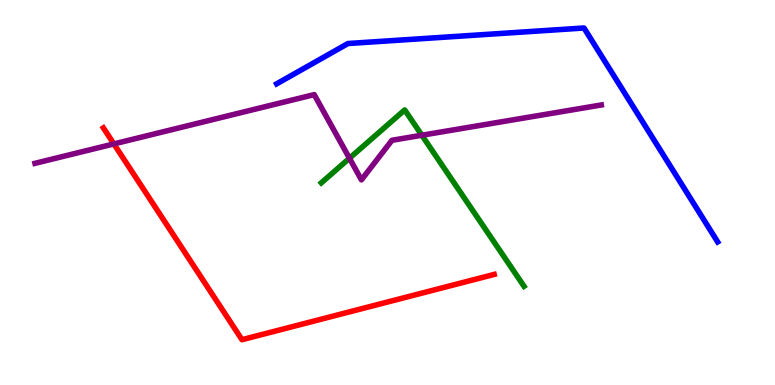[{'lines': ['blue', 'red'], 'intersections': []}, {'lines': ['green', 'red'], 'intersections': []}, {'lines': ['purple', 'red'], 'intersections': [{'x': 1.47, 'y': 6.26}]}, {'lines': ['blue', 'green'], 'intersections': []}, {'lines': ['blue', 'purple'], 'intersections': []}, {'lines': ['green', 'purple'], 'intersections': [{'x': 4.51, 'y': 5.89}, {'x': 5.44, 'y': 6.49}]}]